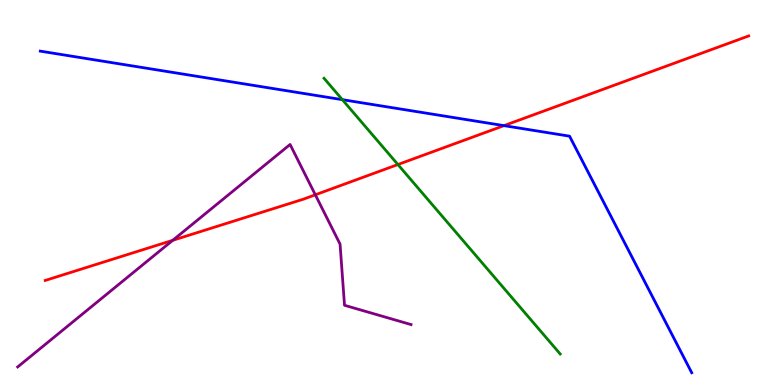[{'lines': ['blue', 'red'], 'intersections': [{'x': 6.5, 'y': 6.74}]}, {'lines': ['green', 'red'], 'intersections': [{'x': 5.13, 'y': 5.73}]}, {'lines': ['purple', 'red'], 'intersections': [{'x': 2.23, 'y': 3.76}, {'x': 4.07, 'y': 4.94}]}, {'lines': ['blue', 'green'], 'intersections': [{'x': 4.42, 'y': 7.41}]}, {'lines': ['blue', 'purple'], 'intersections': []}, {'lines': ['green', 'purple'], 'intersections': []}]